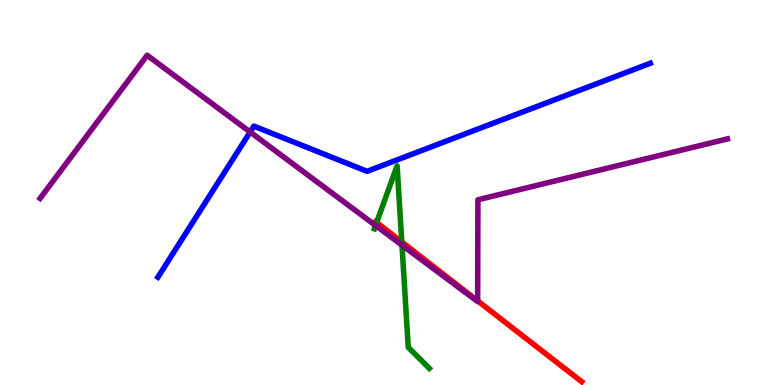[{'lines': ['blue', 'red'], 'intersections': []}, {'lines': ['green', 'red'], 'intersections': [{'x': 4.86, 'y': 4.22}, {'x': 5.18, 'y': 3.72}]}, {'lines': ['purple', 'red'], 'intersections': [{'x': 6.16, 'y': 2.19}]}, {'lines': ['blue', 'green'], 'intersections': []}, {'lines': ['blue', 'purple'], 'intersections': [{'x': 3.23, 'y': 6.57}]}, {'lines': ['green', 'purple'], 'intersections': [{'x': 4.85, 'y': 4.14}, {'x': 5.19, 'y': 3.63}]}]